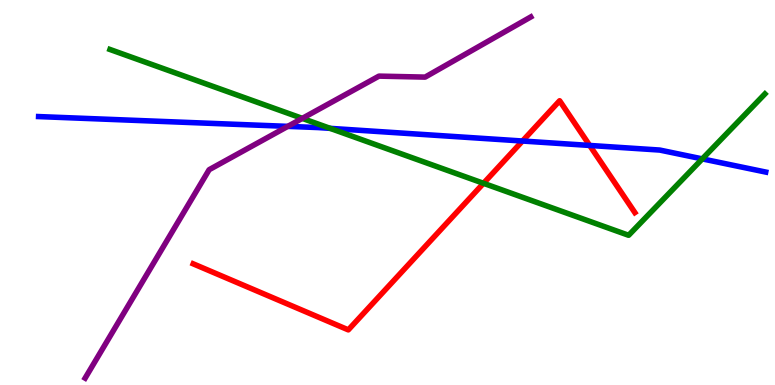[{'lines': ['blue', 'red'], 'intersections': [{'x': 6.74, 'y': 6.34}, {'x': 7.61, 'y': 6.22}]}, {'lines': ['green', 'red'], 'intersections': [{'x': 6.24, 'y': 5.24}]}, {'lines': ['purple', 'red'], 'intersections': []}, {'lines': ['blue', 'green'], 'intersections': [{'x': 4.26, 'y': 6.67}, {'x': 9.06, 'y': 5.87}]}, {'lines': ['blue', 'purple'], 'intersections': [{'x': 3.71, 'y': 6.72}]}, {'lines': ['green', 'purple'], 'intersections': [{'x': 3.9, 'y': 6.93}]}]